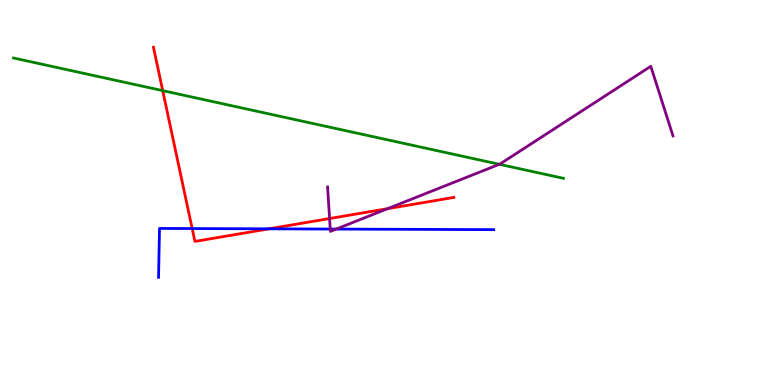[{'lines': ['blue', 'red'], 'intersections': [{'x': 2.48, 'y': 4.06}, {'x': 3.47, 'y': 4.06}]}, {'lines': ['green', 'red'], 'intersections': [{'x': 2.1, 'y': 7.65}]}, {'lines': ['purple', 'red'], 'intersections': [{'x': 4.25, 'y': 4.32}, {'x': 5.0, 'y': 4.58}]}, {'lines': ['blue', 'green'], 'intersections': []}, {'lines': ['blue', 'purple'], 'intersections': [{'x': 4.26, 'y': 4.05}, {'x': 4.34, 'y': 4.05}]}, {'lines': ['green', 'purple'], 'intersections': [{'x': 6.44, 'y': 5.73}]}]